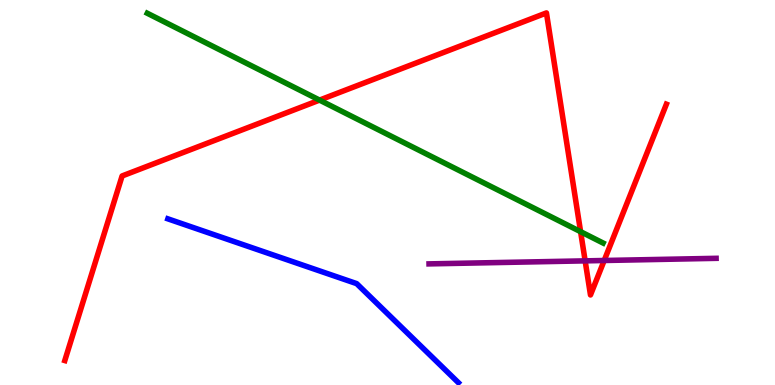[{'lines': ['blue', 'red'], 'intersections': []}, {'lines': ['green', 'red'], 'intersections': [{'x': 4.12, 'y': 7.4}, {'x': 7.49, 'y': 3.98}]}, {'lines': ['purple', 'red'], 'intersections': [{'x': 7.55, 'y': 3.22}, {'x': 7.8, 'y': 3.23}]}, {'lines': ['blue', 'green'], 'intersections': []}, {'lines': ['blue', 'purple'], 'intersections': []}, {'lines': ['green', 'purple'], 'intersections': []}]